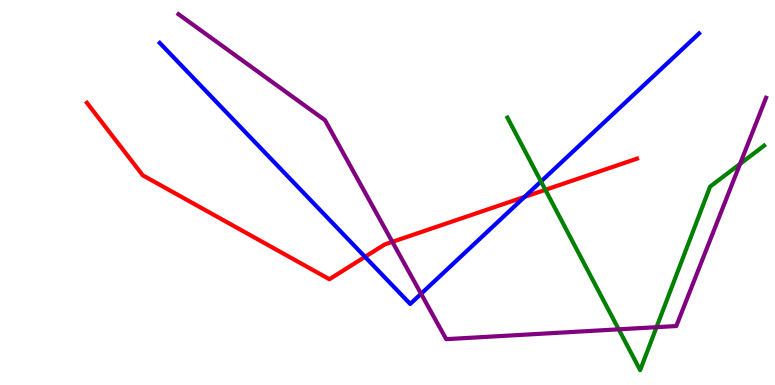[{'lines': ['blue', 'red'], 'intersections': [{'x': 4.71, 'y': 3.33}, {'x': 6.77, 'y': 4.89}]}, {'lines': ['green', 'red'], 'intersections': [{'x': 7.04, 'y': 5.07}]}, {'lines': ['purple', 'red'], 'intersections': [{'x': 5.06, 'y': 3.72}]}, {'lines': ['blue', 'green'], 'intersections': [{'x': 6.98, 'y': 5.29}]}, {'lines': ['blue', 'purple'], 'intersections': [{'x': 5.43, 'y': 2.37}]}, {'lines': ['green', 'purple'], 'intersections': [{'x': 7.98, 'y': 1.45}, {'x': 8.47, 'y': 1.5}, {'x': 9.55, 'y': 5.74}]}]